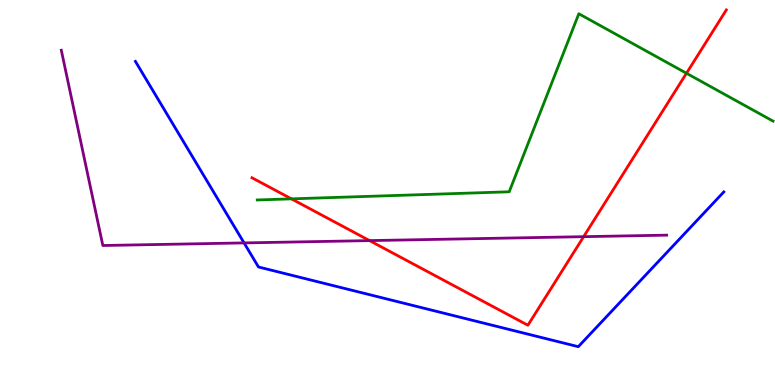[{'lines': ['blue', 'red'], 'intersections': []}, {'lines': ['green', 'red'], 'intersections': [{'x': 3.76, 'y': 4.83}, {'x': 8.86, 'y': 8.1}]}, {'lines': ['purple', 'red'], 'intersections': [{'x': 4.77, 'y': 3.75}, {'x': 7.53, 'y': 3.85}]}, {'lines': ['blue', 'green'], 'intersections': []}, {'lines': ['blue', 'purple'], 'intersections': [{'x': 3.15, 'y': 3.69}]}, {'lines': ['green', 'purple'], 'intersections': []}]